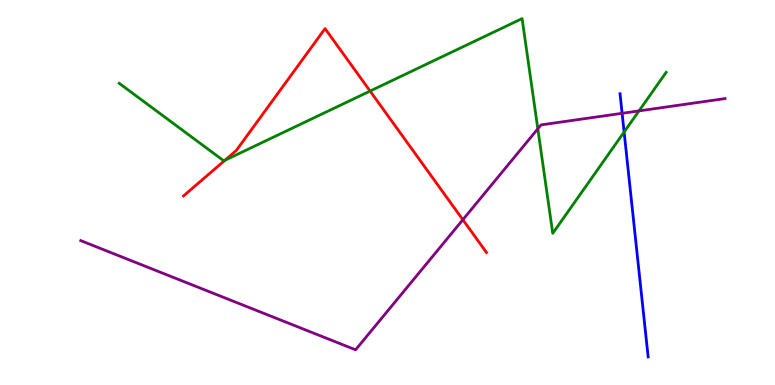[{'lines': ['blue', 'red'], 'intersections': []}, {'lines': ['green', 'red'], 'intersections': [{'x': 2.9, 'y': 5.84}, {'x': 4.78, 'y': 7.63}]}, {'lines': ['purple', 'red'], 'intersections': [{'x': 5.97, 'y': 4.29}]}, {'lines': ['blue', 'green'], 'intersections': [{'x': 8.05, 'y': 6.57}]}, {'lines': ['blue', 'purple'], 'intersections': [{'x': 8.03, 'y': 7.06}]}, {'lines': ['green', 'purple'], 'intersections': [{'x': 6.94, 'y': 6.65}, {'x': 8.25, 'y': 7.12}]}]